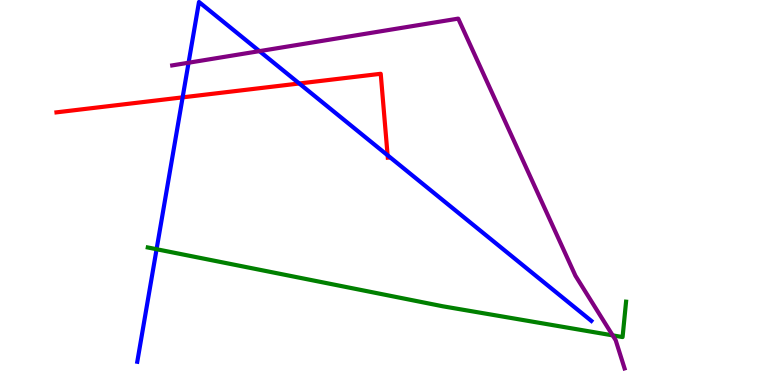[{'lines': ['blue', 'red'], 'intersections': [{'x': 2.36, 'y': 7.47}, {'x': 3.86, 'y': 7.83}, {'x': 5.0, 'y': 5.97}]}, {'lines': ['green', 'red'], 'intersections': []}, {'lines': ['purple', 'red'], 'intersections': []}, {'lines': ['blue', 'green'], 'intersections': [{'x': 2.02, 'y': 3.53}]}, {'lines': ['blue', 'purple'], 'intersections': [{'x': 2.43, 'y': 8.37}, {'x': 3.35, 'y': 8.67}]}, {'lines': ['green', 'purple'], 'intersections': [{'x': 7.91, 'y': 1.29}]}]